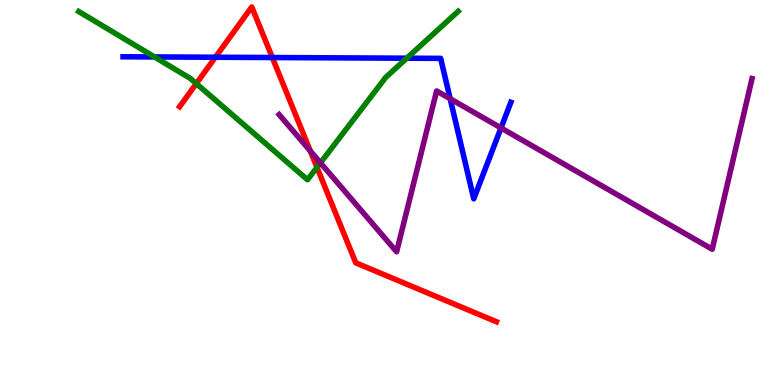[{'lines': ['blue', 'red'], 'intersections': [{'x': 2.78, 'y': 8.51}, {'x': 3.51, 'y': 8.51}]}, {'lines': ['green', 'red'], 'intersections': [{'x': 2.53, 'y': 7.83}, {'x': 4.09, 'y': 5.65}]}, {'lines': ['purple', 'red'], 'intersections': [{'x': 4.0, 'y': 6.08}]}, {'lines': ['blue', 'green'], 'intersections': [{'x': 1.99, 'y': 8.52}, {'x': 5.25, 'y': 8.49}]}, {'lines': ['blue', 'purple'], 'intersections': [{'x': 5.81, 'y': 7.44}, {'x': 6.46, 'y': 6.68}]}, {'lines': ['green', 'purple'], 'intersections': [{'x': 4.13, 'y': 5.77}]}]